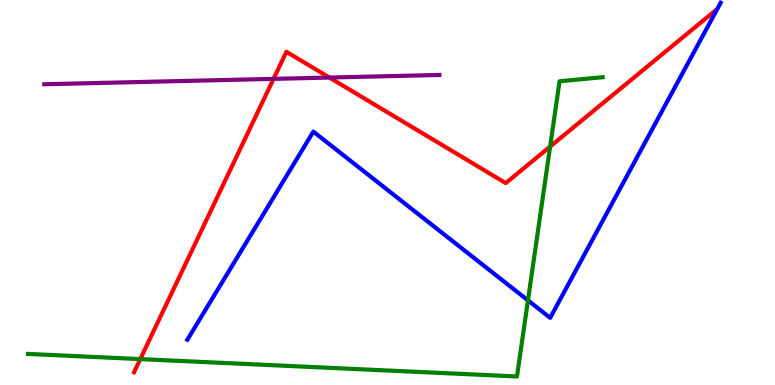[{'lines': ['blue', 'red'], 'intersections': []}, {'lines': ['green', 'red'], 'intersections': [{'x': 1.81, 'y': 0.673}, {'x': 7.1, 'y': 6.19}]}, {'lines': ['purple', 'red'], 'intersections': [{'x': 3.53, 'y': 7.95}, {'x': 4.25, 'y': 7.99}]}, {'lines': ['blue', 'green'], 'intersections': [{'x': 6.81, 'y': 2.2}]}, {'lines': ['blue', 'purple'], 'intersections': []}, {'lines': ['green', 'purple'], 'intersections': []}]